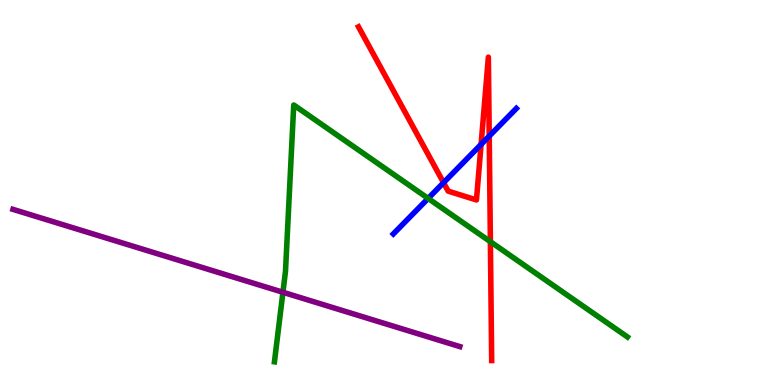[{'lines': ['blue', 'red'], 'intersections': [{'x': 5.72, 'y': 5.25}, {'x': 6.21, 'y': 6.25}, {'x': 6.31, 'y': 6.47}]}, {'lines': ['green', 'red'], 'intersections': [{'x': 6.33, 'y': 3.72}]}, {'lines': ['purple', 'red'], 'intersections': []}, {'lines': ['blue', 'green'], 'intersections': [{'x': 5.52, 'y': 4.85}]}, {'lines': ['blue', 'purple'], 'intersections': []}, {'lines': ['green', 'purple'], 'intersections': [{'x': 3.65, 'y': 2.41}]}]